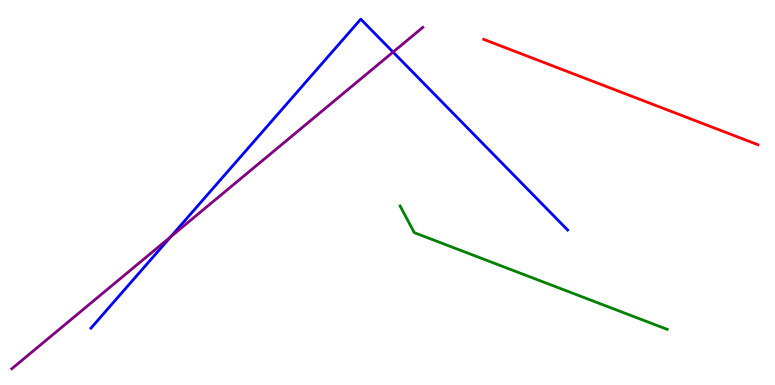[{'lines': ['blue', 'red'], 'intersections': []}, {'lines': ['green', 'red'], 'intersections': []}, {'lines': ['purple', 'red'], 'intersections': []}, {'lines': ['blue', 'green'], 'intersections': []}, {'lines': ['blue', 'purple'], 'intersections': [{'x': 2.2, 'y': 3.85}, {'x': 5.07, 'y': 8.65}]}, {'lines': ['green', 'purple'], 'intersections': []}]